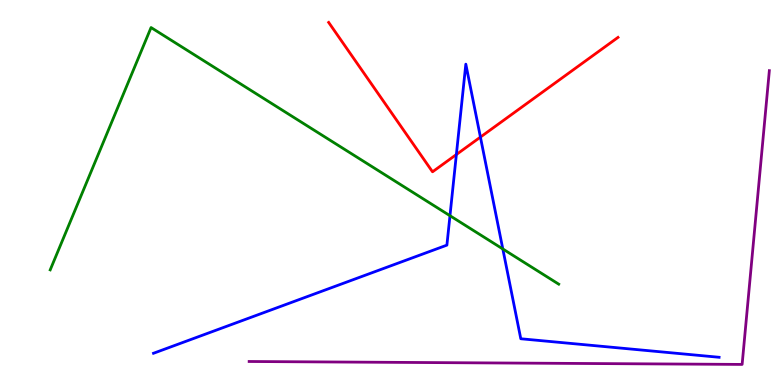[{'lines': ['blue', 'red'], 'intersections': [{'x': 5.89, 'y': 5.99}, {'x': 6.2, 'y': 6.44}]}, {'lines': ['green', 'red'], 'intersections': []}, {'lines': ['purple', 'red'], 'intersections': []}, {'lines': ['blue', 'green'], 'intersections': [{'x': 5.81, 'y': 4.4}, {'x': 6.49, 'y': 3.53}]}, {'lines': ['blue', 'purple'], 'intersections': []}, {'lines': ['green', 'purple'], 'intersections': []}]